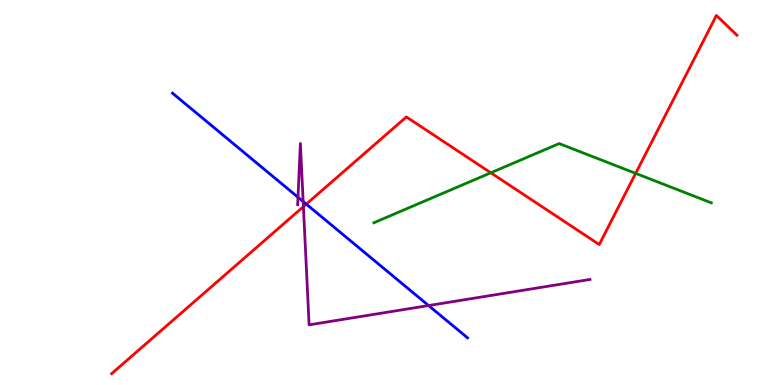[{'lines': ['blue', 'red'], 'intersections': [{'x': 3.95, 'y': 4.7}]}, {'lines': ['green', 'red'], 'intersections': [{'x': 6.33, 'y': 5.51}, {'x': 8.2, 'y': 5.5}]}, {'lines': ['purple', 'red'], 'intersections': [{'x': 3.92, 'y': 4.63}]}, {'lines': ['blue', 'green'], 'intersections': []}, {'lines': ['blue', 'purple'], 'intersections': [{'x': 3.84, 'y': 4.88}, {'x': 3.91, 'y': 4.77}, {'x': 5.53, 'y': 2.06}]}, {'lines': ['green', 'purple'], 'intersections': []}]